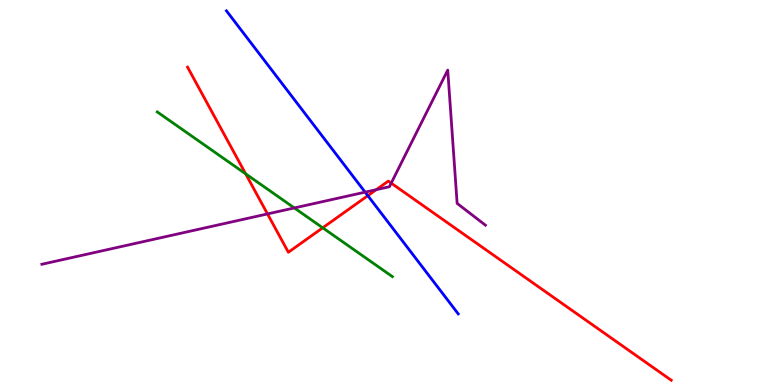[{'lines': ['blue', 'red'], 'intersections': [{'x': 4.75, 'y': 4.92}]}, {'lines': ['green', 'red'], 'intersections': [{'x': 3.17, 'y': 5.48}, {'x': 4.16, 'y': 4.08}]}, {'lines': ['purple', 'red'], 'intersections': [{'x': 3.45, 'y': 4.44}, {'x': 4.86, 'y': 5.07}, {'x': 5.05, 'y': 5.24}]}, {'lines': ['blue', 'green'], 'intersections': []}, {'lines': ['blue', 'purple'], 'intersections': [{'x': 4.71, 'y': 5.01}]}, {'lines': ['green', 'purple'], 'intersections': [{'x': 3.8, 'y': 4.6}]}]